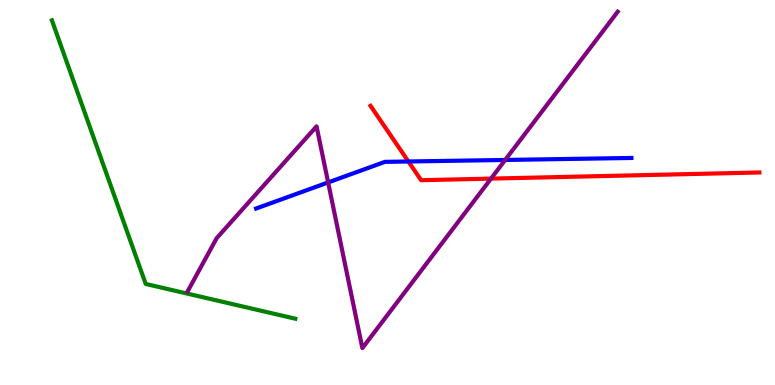[{'lines': ['blue', 'red'], 'intersections': [{'x': 5.27, 'y': 5.81}]}, {'lines': ['green', 'red'], 'intersections': []}, {'lines': ['purple', 'red'], 'intersections': [{'x': 6.34, 'y': 5.36}]}, {'lines': ['blue', 'green'], 'intersections': []}, {'lines': ['blue', 'purple'], 'intersections': [{'x': 4.23, 'y': 5.26}, {'x': 6.52, 'y': 5.85}]}, {'lines': ['green', 'purple'], 'intersections': []}]